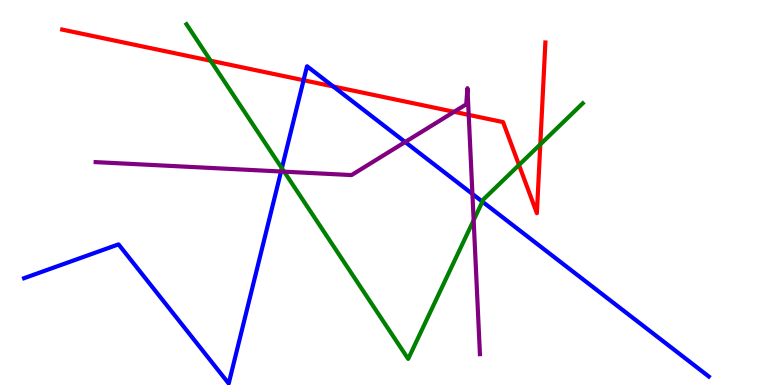[{'lines': ['blue', 'red'], 'intersections': [{'x': 3.92, 'y': 7.92}, {'x': 4.3, 'y': 7.75}]}, {'lines': ['green', 'red'], 'intersections': [{'x': 2.72, 'y': 8.42}, {'x': 6.7, 'y': 5.71}, {'x': 6.97, 'y': 6.25}]}, {'lines': ['purple', 'red'], 'intersections': [{'x': 5.86, 'y': 7.1}, {'x': 6.05, 'y': 7.02}]}, {'lines': ['blue', 'green'], 'intersections': [{'x': 3.64, 'y': 5.63}, {'x': 6.22, 'y': 4.76}]}, {'lines': ['blue', 'purple'], 'intersections': [{'x': 3.63, 'y': 5.55}, {'x': 5.23, 'y': 6.31}, {'x': 6.1, 'y': 4.96}]}, {'lines': ['green', 'purple'], 'intersections': [{'x': 3.67, 'y': 5.54}, {'x': 6.11, 'y': 4.28}]}]